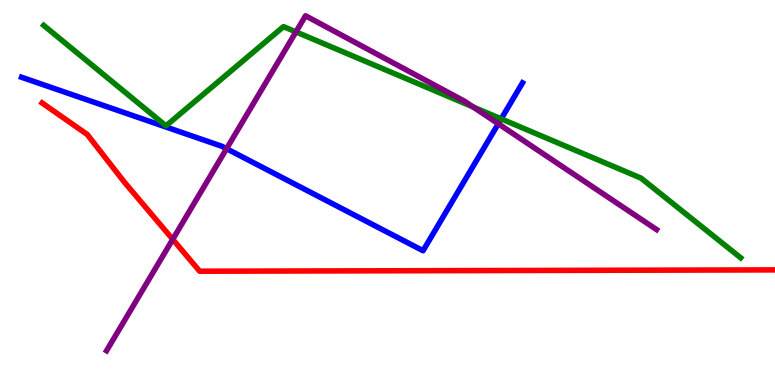[{'lines': ['blue', 'red'], 'intersections': []}, {'lines': ['green', 'red'], 'intersections': []}, {'lines': ['purple', 'red'], 'intersections': [{'x': 2.23, 'y': 3.78}]}, {'lines': ['blue', 'green'], 'intersections': [{'x': 6.47, 'y': 6.91}]}, {'lines': ['blue', 'purple'], 'intersections': [{'x': 2.92, 'y': 6.14}, {'x': 6.43, 'y': 6.79}]}, {'lines': ['green', 'purple'], 'intersections': [{'x': 3.82, 'y': 9.17}, {'x': 6.11, 'y': 7.22}]}]